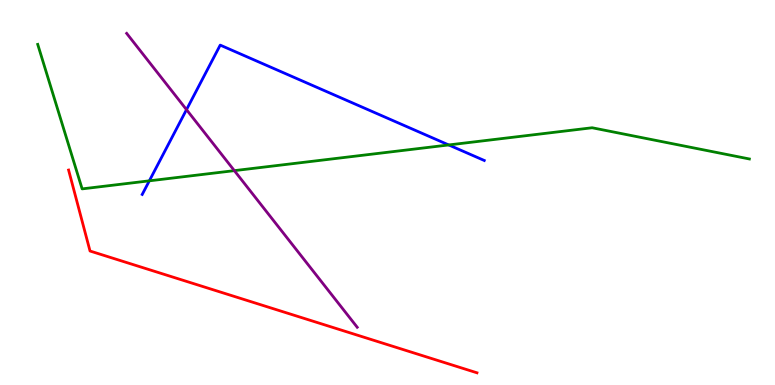[{'lines': ['blue', 'red'], 'intersections': []}, {'lines': ['green', 'red'], 'intersections': []}, {'lines': ['purple', 'red'], 'intersections': []}, {'lines': ['blue', 'green'], 'intersections': [{'x': 1.93, 'y': 5.3}, {'x': 5.79, 'y': 6.24}]}, {'lines': ['blue', 'purple'], 'intersections': [{'x': 2.41, 'y': 7.15}]}, {'lines': ['green', 'purple'], 'intersections': [{'x': 3.02, 'y': 5.57}]}]